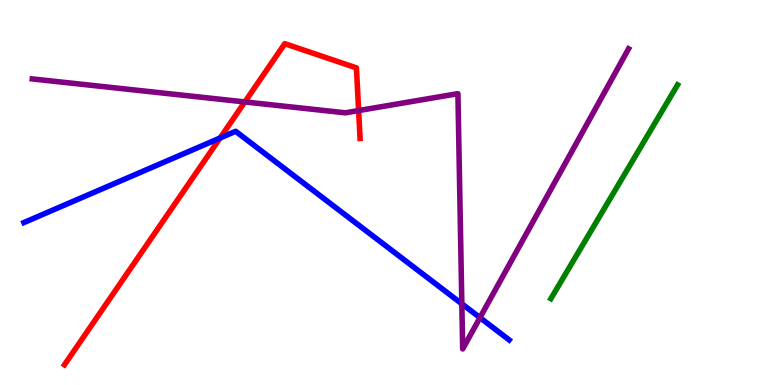[{'lines': ['blue', 'red'], 'intersections': [{'x': 2.84, 'y': 6.42}]}, {'lines': ['green', 'red'], 'intersections': []}, {'lines': ['purple', 'red'], 'intersections': [{'x': 3.16, 'y': 7.35}, {'x': 4.63, 'y': 7.13}]}, {'lines': ['blue', 'green'], 'intersections': []}, {'lines': ['blue', 'purple'], 'intersections': [{'x': 5.96, 'y': 2.11}, {'x': 6.19, 'y': 1.75}]}, {'lines': ['green', 'purple'], 'intersections': []}]